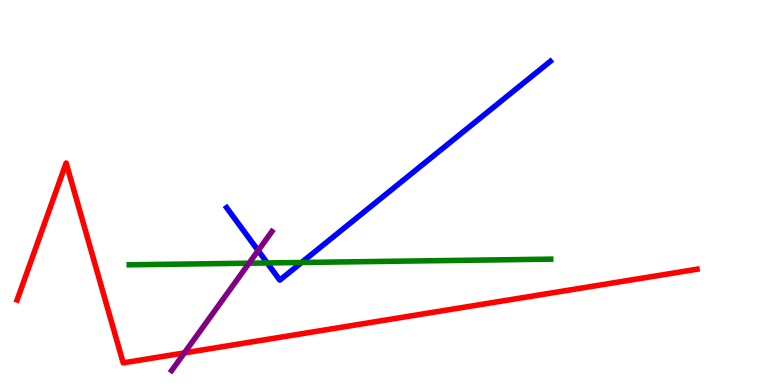[{'lines': ['blue', 'red'], 'intersections': []}, {'lines': ['green', 'red'], 'intersections': []}, {'lines': ['purple', 'red'], 'intersections': [{'x': 2.38, 'y': 0.834}]}, {'lines': ['blue', 'green'], 'intersections': [{'x': 3.45, 'y': 3.17}, {'x': 3.89, 'y': 3.18}]}, {'lines': ['blue', 'purple'], 'intersections': [{'x': 3.33, 'y': 3.49}]}, {'lines': ['green', 'purple'], 'intersections': [{'x': 3.21, 'y': 3.16}]}]